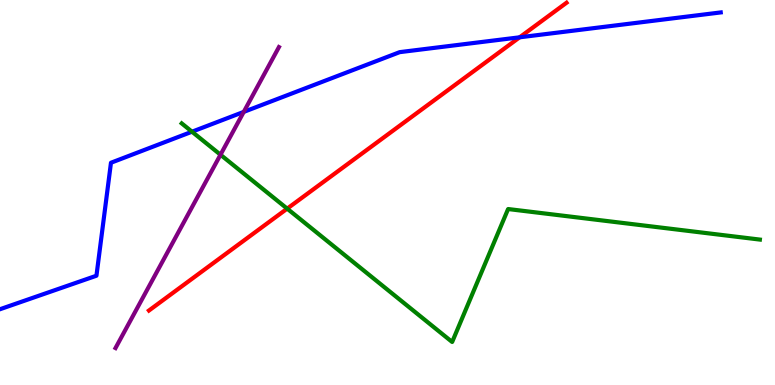[{'lines': ['blue', 'red'], 'intersections': [{'x': 6.71, 'y': 9.03}]}, {'lines': ['green', 'red'], 'intersections': [{'x': 3.71, 'y': 4.58}]}, {'lines': ['purple', 'red'], 'intersections': []}, {'lines': ['blue', 'green'], 'intersections': [{'x': 2.48, 'y': 6.58}]}, {'lines': ['blue', 'purple'], 'intersections': [{'x': 3.15, 'y': 7.09}]}, {'lines': ['green', 'purple'], 'intersections': [{'x': 2.85, 'y': 5.98}]}]